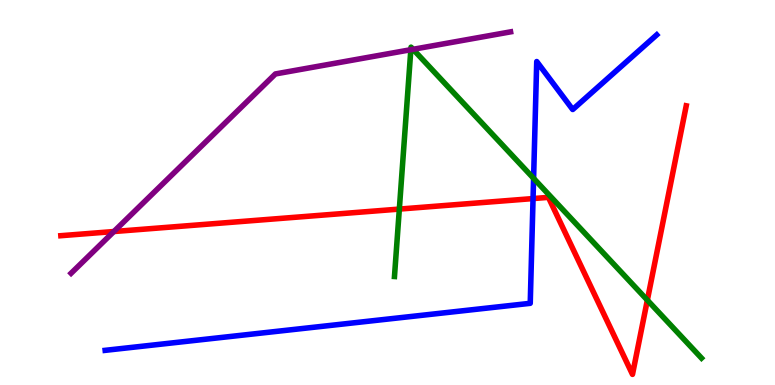[{'lines': ['blue', 'red'], 'intersections': [{'x': 6.88, 'y': 4.84}]}, {'lines': ['green', 'red'], 'intersections': [{'x': 5.15, 'y': 4.57}, {'x': 8.35, 'y': 2.2}]}, {'lines': ['purple', 'red'], 'intersections': [{'x': 1.47, 'y': 3.99}]}, {'lines': ['blue', 'green'], 'intersections': [{'x': 6.89, 'y': 5.37}]}, {'lines': ['blue', 'purple'], 'intersections': []}, {'lines': ['green', 'purple'], 'intersections': [{'x': 5.3, 'y': 8.71}, {'x': 5.33, 'y': 8.72}]}]